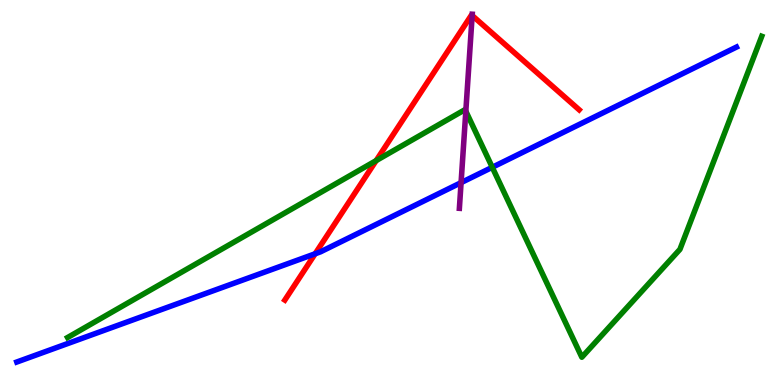[{'lines': ['blue', 'red'], 'intersections': [{'x': 4.07, 'y': 3.41}]}, {'lines': ['green', 'red'], 'intersections': [{'x': 4.85, 'y': 5.83}]}, {'lines': ['purple', 'red'], 'intersections': [{'x': 6.09, 'y': 9.6}]}, {'lines': ['blue', 'green'], 'intersections': [{'x': 6.35, 'y': 5.65}]}, {'lines': ['blue', 'purple'], 'intersections': [{'x': 5.95, 'y': 5.26}]}, {'lines': ['green', 'purple'], 'intersections': [{'x': 6.01, 'y': 7.11}]}]